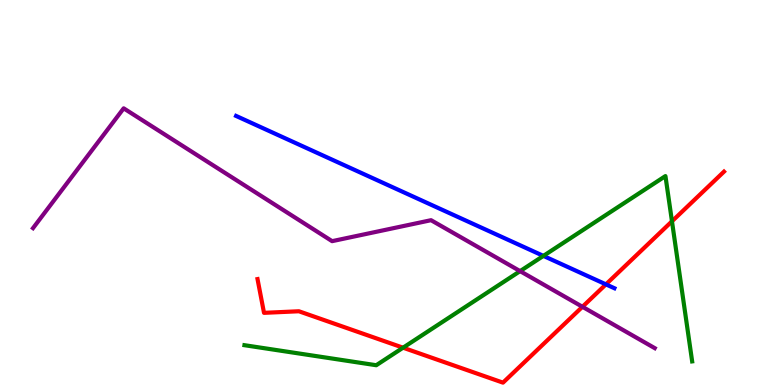[{'lines': ['blue', 'red'], 'intersections': [{'x': 7.82, 'y': 2.61}]}, {'lines': ['green', 'red'], 'intersections': [{'x': 5.2, 'y': 0.969}, {'x': 8.67, 'y': 4.25}]}, {'lines': ['purple', 'red'], 'intersections': [{'x': 7.52, 'y': 2.03}]}, {'lines': ['blue', 'green'], 'intersections': [{'x': 7.01, 'y': 3.35}]}, {'lines': ['blue', 'purple'], 'intersections': []}, {'lines': ['green', 'purple'], 'intersections': [{'x': 6.71, 'y': 2.96}]}]